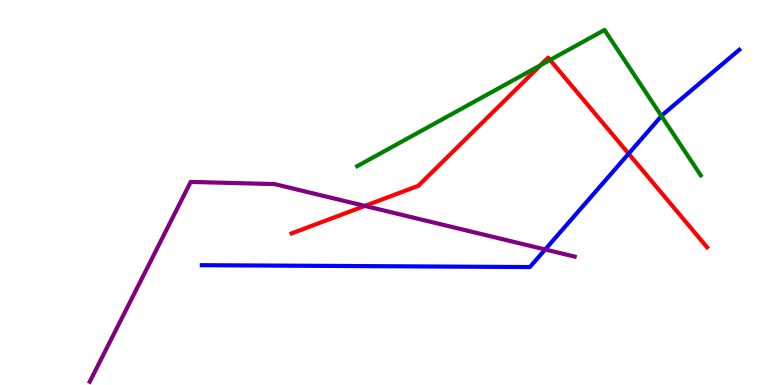[{'lines': ['blue', 'red'], 'intersections': [{'x': 8.11, 'y': 6.01}]}, {'lines': ['green', 'red'], 'intersections': [{'x': 6.97, 'y': 8.3}, {'x': 7.1, 'y': 8.44}]}, {'lines': ['purple', 'red'], 'intersections': [{'x': 4.71, 'y': 4.65}]}, {'lines': ['blue', 'green'], 'intersections': [{'x': 8.54, 'y': 6.99}]}, {'lines': ['blue', 'purple'], 'intersections': [{'x': 7.03, 'y': 3.52}]}, {'lines': ['green', 'purple'], 'intersections': []}]